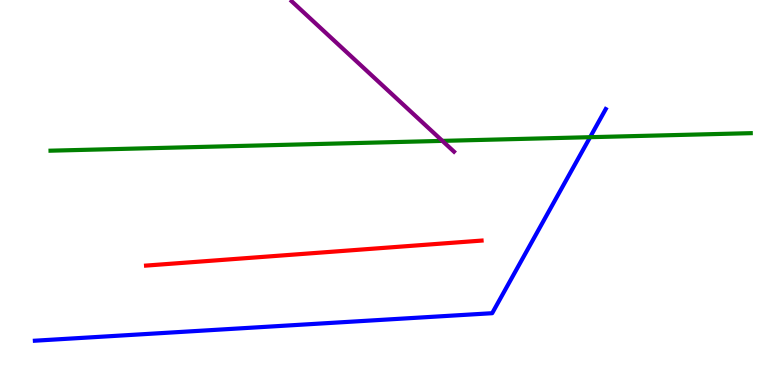[{'lines': ['blue', 'red'], 'intersections': []}, {'lines': ['green', 'red'], 'intersections': []}, {'lines': ['purple', 'red'], 'intersections': []}, {'lines': ['blue', 'green'], 'intersections': [{'x': 7.61, 'y': 6.44}]}, {'lines': ['blue', 'purple'], 'intersections': []}, {'lines': ['green', 'purple'], 'intersections': [{'x': 5.71, 'y': 6.34}]}]